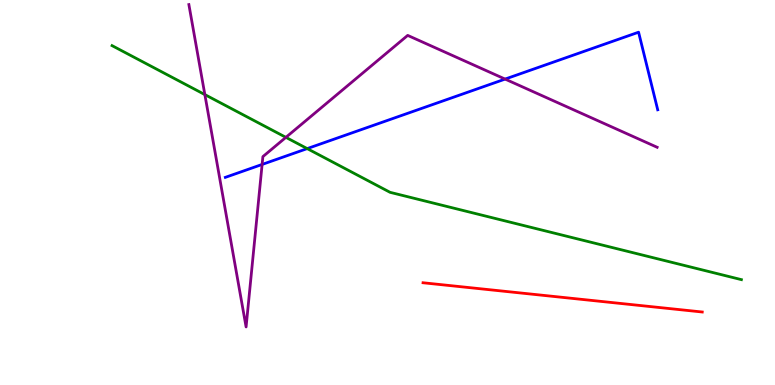[{'lines': ['blue', 'red'], 'intersections': []}, {'lines': ['green', 'red'], 'intersections': []}, {'lines': ['purple', 'red'], 'intersections': []}, {'lines': ['blue', 'green'], 'intersections': [{'x': 3.96, 'y': 6.14}]}, {'lines': ['blue', 'purple'], 'intersections': [{'x': 3.38, 'y': 5.73}, {'x': 6.52, 'y': 7.95}]}, {'lines': ['green', 'purple'], 'intersections': [{'x': 2.64, 'y': 7.54}, {'x': 3.69, 'y': 6.43}]}]